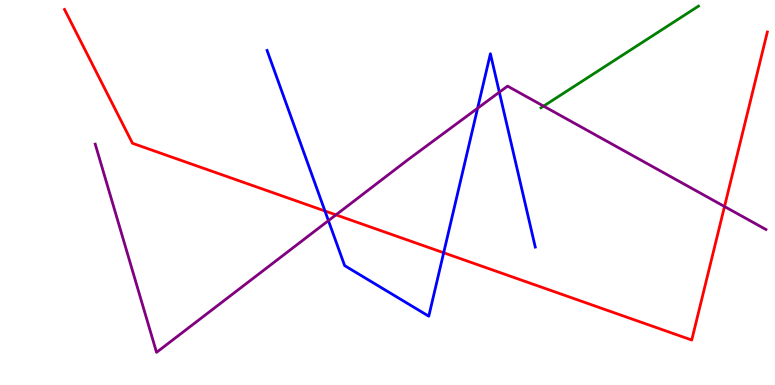[{'lines': ['blue', 'red'], 'intersections': [{'x': 4.19, 'y': 4.52}, {'x': 5.72, 'y': 3.43}]}, {'lines': ['green', 'red'], 'intersections': []}, {'lines': ['purple', 'red'], 'intersections': [{'x': 4.34, 'y': 4.42}, {'x': 9.35, 'y': 4.64}]}, {'lines': ['blue', 'green'], 'intersections': []}, {'lines': ['blue', 'purple'], 'intersections': [{'x': 4.24, 'y': 4.27}, {'x': 6.16, 'y': 7.19}, {'x': 6.44, 'y': 7.61}]}, {'lines': ['green', 'purple'], 'intersections': [{'x': 7.01, 'y': 7.24}]}]